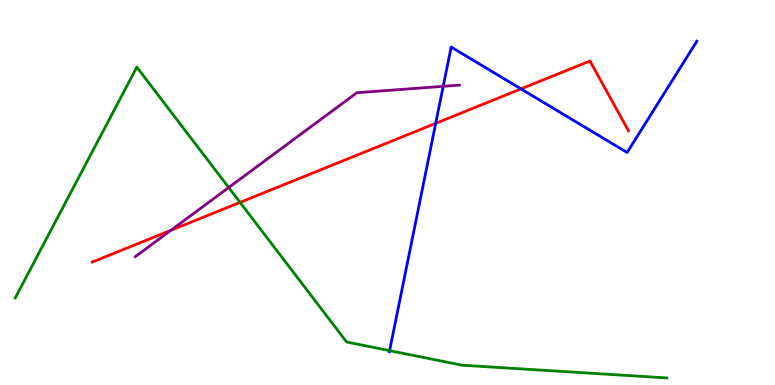[{'lines': ['blue', 'red'], 'intersections': [{'x': 5.62, 'y': 6.8}, {'x': 6.72, 'y': 7.69}]}, {'lines': ['green', 'red'], 'intersections': [{'x': 3.1, 'y': 4.74}]}, {'lines': ['purple', 'red'], 'intersections': [{'x': 2.2, 'y': 4.02}]}, {'lines': ['blue', 'green'], 'intersections': [{'x': 5.03, 'y': 0.893}]}, {'lines': ['blue', 'purple'], 'intersections': [{'x': 5.72, 'y': 7.76}]}, {'lines': ['green', 'purple'], 'intersections': [{'x': 2.95, 'y': 5.13}]}]